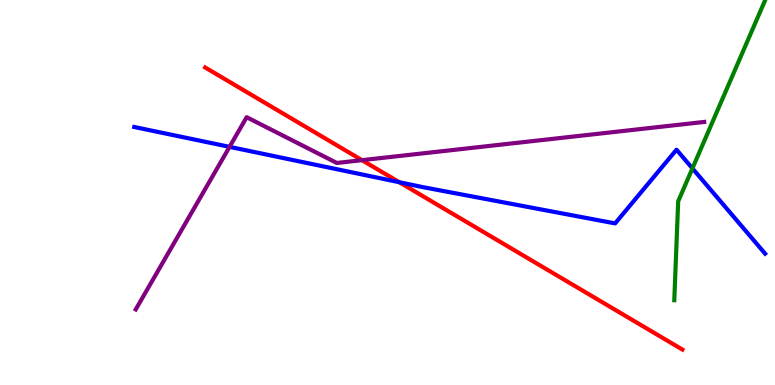[{'lines': ['blue', 'red'], 'intersections': [{'x': 5.15, 'y': 5.27}]}, {'lines': ['green', 'red'], 'intersections': []}, {'lines': ['purple', 'red'], 'intersections': [{'x': 4.67, 'y': 5.84}]}, {'lines': ['blue', 'green'], 'intersections': [{'x': 8.93, 'y': 5.63}]}, {'lines': ['blue', 'purple'], 'intersections': [{'x': 2.96, 'y': 6.19}]}, {'lines': ['green', 'purple'], 'intersections': []}]